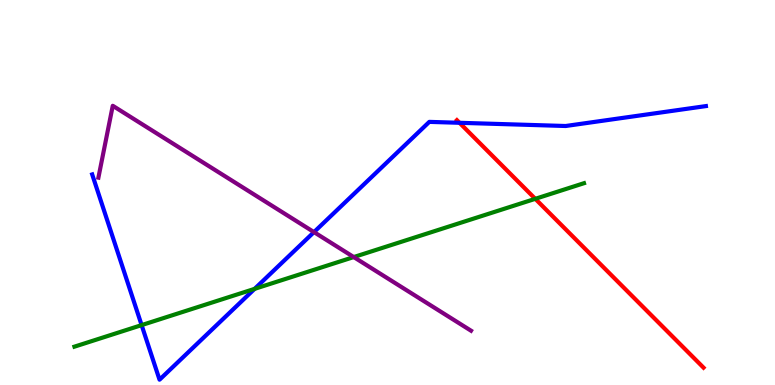[{'lines': ['blue', 'red'], 'intersections': [{'x': 5.93, 'y': 6.81}]}, {'lines': ['green', 'red'], 'intersections': [{'x': 6.91, 'y': 4.84}]}, {'lines': ['purple', 'red'], 'intersections': []}, {'lines': ['blue', 'green'], 'intersections': [{'x': 1.83, 'y': 1.56}, {'x': 3.29, 'y': 2.5}]}, {'lines': ['blue', 'purple'], 'intersections': [{'x': 4.05, 'y': 3.97}]}, {'lines': ['green', 'purple'], 'intersections': [{'x': 4.56, 'y': 3.32}]}]